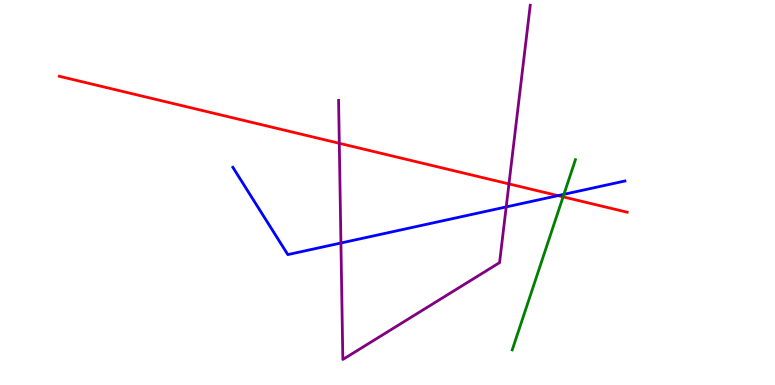[{'lines': ['blue', 'red'], 'intersections': [{'x': 7.2, 'y': 4.92}]}, {'lines': ['green', 'red'], 'intersections': [{'x': 7.27, 'y': 4.89}]}, {'lines': ['purple', 'red'], 'intersections': [{'x': 4.38, 'y': 6.28}, {'x': 6.57, 'y': 5.22}]}, {'lines': ['blue', 'green'], 'intersections': [{'x': 7.28, 'y': 4.95}]}, {'lines': ['blue', 'purple'], 'intersections': [{'x': 4.4, 'y': 3.69}, {'x': 6.53, 'y': 4.63}]}, {'lines': ['green', 'purple'], 'intersections': []}]